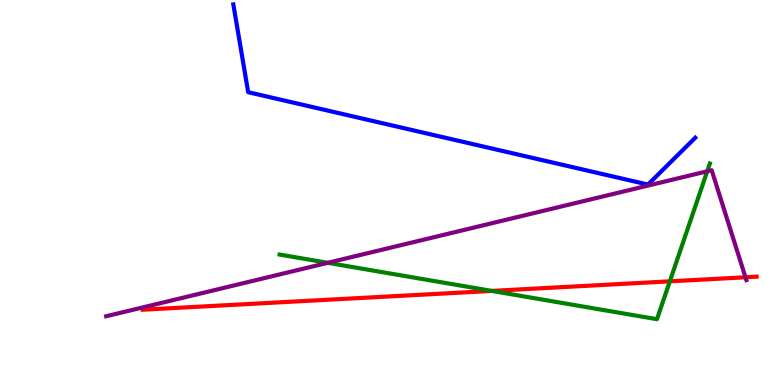[{'lines': ['blue', 'red'], 'intersections': []}, {'lines': ['green', 'red'], 'intersections': [{'x': 6.35, 'y': 2.44}, {'x': 8.64, 'y': 2.69}]}, {'lines': ['purple', 'red'], 'intersections': [{'x': 9.62, 'y': 2.8}]}, {'lines': ['blue', 'green'], 'intersections': []}, {'lines': ['blue', 'purple'], 'intersections': []}, {'lines': ['green', 'purple'], 'intersections': [{'x': 4.23, 'y': 3.17}, {'x': 9.13, 'y': 5.55}]}]